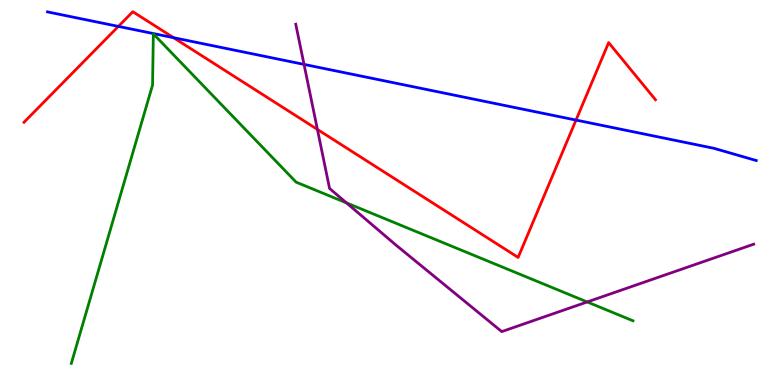[{'lines': ['blue', 'red'], 'intersections': [{'x': 1.53, 'y': 9.31}, {'x': 2.24, 'y': 9.02}, {'x': 7.43, 'y': 6.88}]}, {'lines': ['green', 'red'], 'intersections': []}, {'lines': ['purple', 'red'], 'intersections': [{'x': 4.1, 'y': 6.64}]}, {'lines': ['blue', 'green'], 'intersections': []}, {'lines': ['blue', 'purple'], 'intersections': [{'x': 3.92, 'y': 8.33}]}, {'lines': ['green', 'purple'], 'intersections': [{'x': 4.47, 'y': 4.73}, {'x': 7.58, 'y': 2.16}]}]